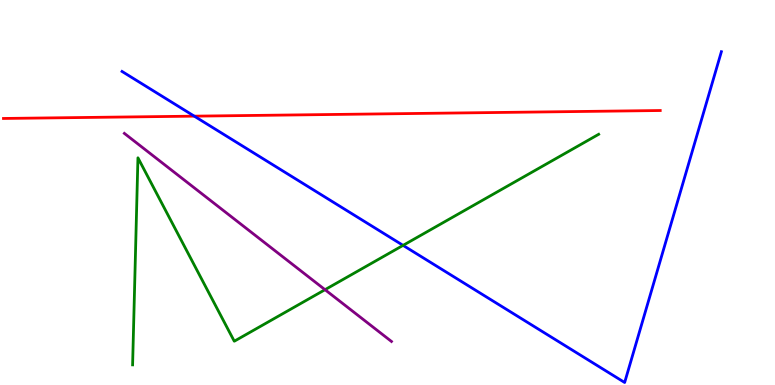[{'lines': ['blue', 'red'], 'intersections': [{'x': 2.51, 'y': 6.98}]}, {'lines': ['green', 'red'], 'intersections': []}, {'lines': ['purple', 'red'], 'intersections': []}, {'lines': ['blue', 'green'], 'intersections': [{'x': 5.2, 'y': 3.63}]}, {'lines': ['blue', 'purple'], 'intersections': []}, {'lines': ['green', 'purple'], 'intersections': [{'x': 4.19, 'y': 2.48}]}]